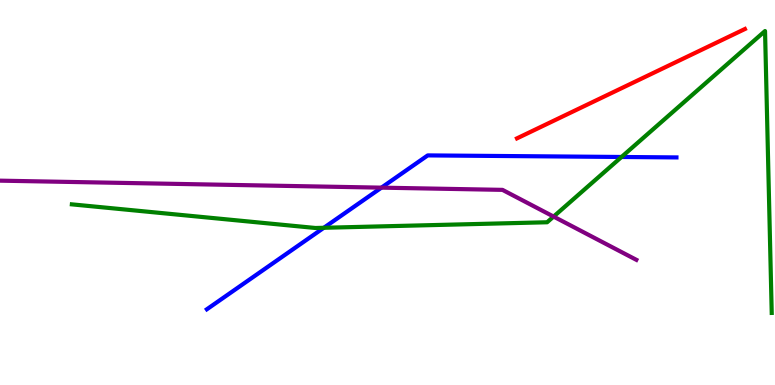[{'lines': ['blue', 'red'], 'intersections': []}, {'lines': ['green', 'red'], 'intersections': []}, {'lines': ['purple', 'red'], 'intersections': []}, {'lines': ['blue', 'green'], 'intersections': [{'x': 4.18, 'y': 4.08}, {'x': 8.02, 'y': 5.92}]}, {'lines': ['blue', 'purple'], 'intersections': [{'x': 4.92, 'y': 5.13}]}, {'lines': ['green', 'purple'], 'intersections': [{'x': 7.14, 'y': 4.37}]}]